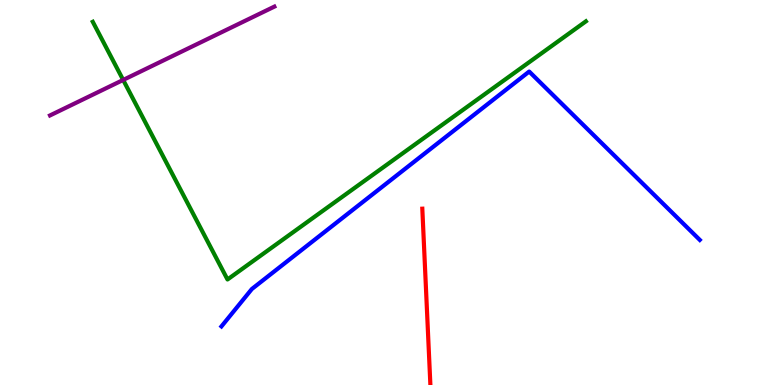[{'lines': ['blue', 'red'], 'intersections': []}, {'lines': ['green', 'red'], 'intersections': []}, {'lines': ['purple', 'red'], 'intersections': []}, {'lines': ['blue', 'green'], 'intersections': []}, {'lines': ['blue', 'purple'], 'intersections': []}, {'lines': ['green', 'purple'], 'intersections': [{'x': 1.59, 'y': 7.92}]}]